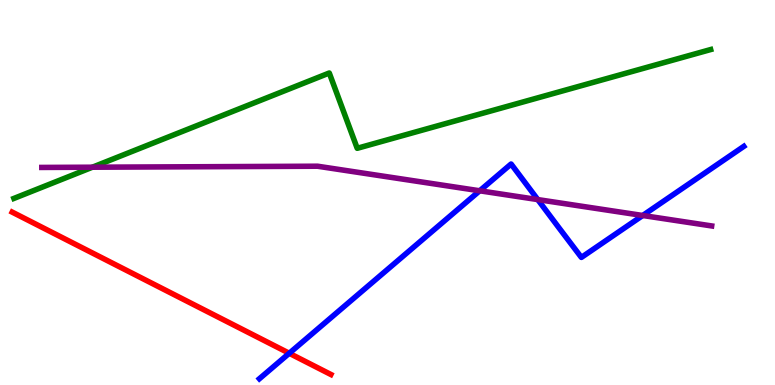[{'lines': ['blue', 'red'], 'intersections': [{'x': 3.73, 'y': 0.824}]}, {'lines': ['green', 'red'], 'intersections': []}, {'lines': ['purple', 'red'], 'intersections': []}, {'lines': ['blue', 'green'], 'intersections': []}, {'lines': ['blue', 'purple'], 'intersections': [{'x': 6.19, 'y': 5.04}, {'x': 6.94, 'y': 4.82}, {'x': 8.29, 'y': 4.4}]}, {'lines': ['green', 'purple'], 'intersections': [{'x': 1.19, 'y': 5.66}]}]